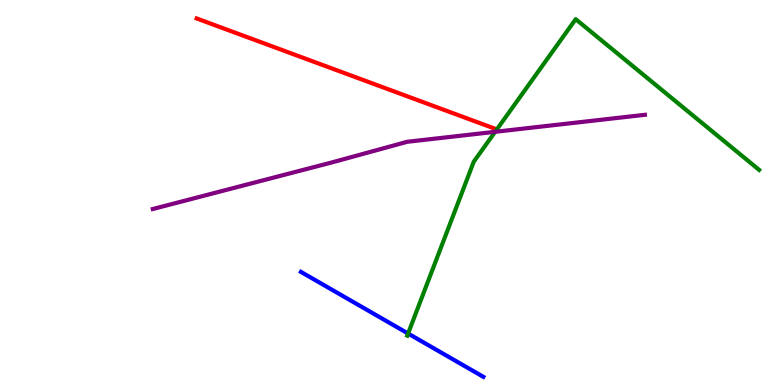[{'lines': ['blue', 'red'], 'intersections': []}, {'lines': ['green', 'red'], 'intersections': []}, {'lines': ['purple', 'red'], 'intersections': []}, {'lines': ['blue', 'green'], 'intersections': [{'x': 5.27, 'y': 1.34}]}, {'lines': ['blue', 'purple'], 'intersections': []}, {'lines': ['green', 'purple'], 'intersections': [{'x': 6.39, 'y': 6.58}]}]